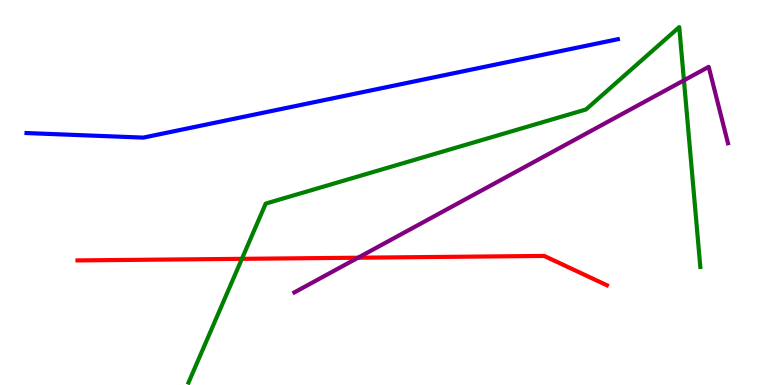[{'lines': ['blue', 'red'], 'intersections': []}, {'lines': ['green', 'red'], 'intersections': [{'x': 3.12, 'y': 3.28}]}, {'lines': ['purple', 'red'], 'intersections': [{'x': 4.62, 'y': 3.31}]}, {'lines': ['blue', 'green'], 'intersections': []}, {'lines': ['blue', 'purple'], 'intersections': []}, {'lines': ['green', 'purple'], 'intersections': [{'x': 8.82, 'y': 7.91}]}]